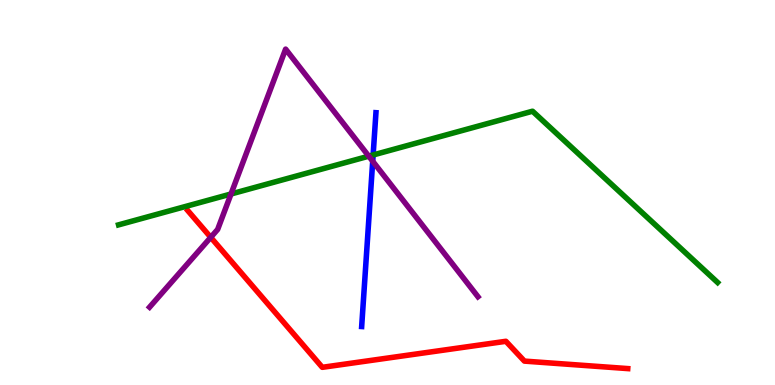[{'lines': ['blue', 'red'], 'intersections': []}, {'lines': ['green', 'red'], 'intersections': []}, {'lines': ['purple', 'red'], 'intersections': [{'x': 2.72, 'y': 3.84}]}, {'lines': ['blue', 'green'], 'intersections': [{'x': 4.81, 'y': 5.97}]}, {'lines': ['blue', 'purple'], 'intersections': [{'x': 4.81, 'y': 5.81}]}, {'lines': ['green', 'purple'], 'intersections': [{'x': 2.98, 'y': 4.96}, {'x': 4.76, 'y': 5.94}]}]